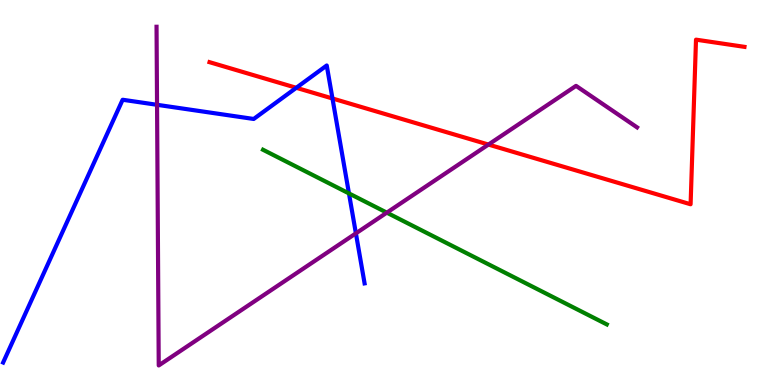[{'lines': ['blue', 'red'], 'intersections': [{'x': 3.82, 'y': 7.72}, {'x': 4.29, 'y': 7.44}]}, {'lines': ['green', 'red'], 'intersections': []}, {'lines': ['purple', 'red'], 'intersections': [{'x': 6.3, 'y': 6.25}]}, {'lines': ['blue', 'green'], 'intersections': [{'x': 4.5, 'y': 4.98}]}, {'lines': ['blue', 'purple'], 'intersections': [{'x': 2.03, 'y': 7.28}, {'x': 4.59, 'y': 3.94}]}, {'lines': ['green', 'purple'], 'intersections': [{'x': 4.99, 'y': 4.48}]}]